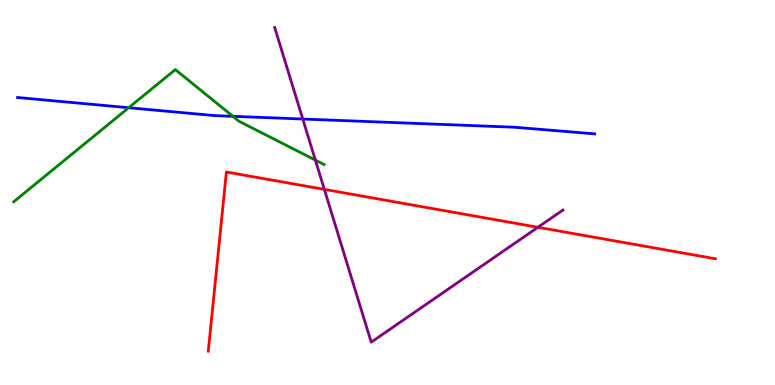[{'lines': ['blue', 'red'], 'intersections': []}, {'lines': ['green', 'red'], 'intersections': []}, {'lines': ['purple', 'red'], 'intersections': [{'x': 4.19, 'y': 5.08}, {'x': 6.94, 'y': 4.1}]}, {'lines': ['blue', 'green'], 'intersections': [{'x': 1.66, 'y': 7.2}, {'x': 3.01, 'y': 6.98}]}, {'lines': ['blue', 'purple'], 'intersections': [{'x': 3.91, 'y': 6.91}]}, {'lines': ['green', 'purple'], 'intersections': [{'x': 4.07, 'y': 5.84}]}]